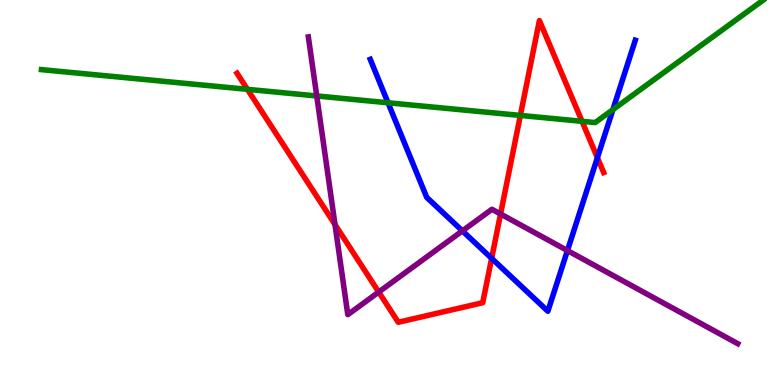[{'lines': ['blue', 'red'], 'intersections': [{'x': 6.34, 'y': 3.29}, {'x': 7.71, 'y': 5.9}]}, {'lines': ['green', 'red'], 'intersections': [{'x': 3.19, 'y': 7.68}, {'x': 6.71, 'y': 7.0}, {'x': 7.51, 'y': 6.85}]}, {'lines': ['purple', 'red'], 'intersections': [{'x': 4.32, 'y': 4.17}, {'x': 4.89, 'y': 2.41}, {'x': 6.46, 'y': 4.44}]}, {'lines': ['blue', 'green'], 'intersections': [{'x': 5.01, 'y': 7.33}, {'x': 7.91, 'y': 7.15}]}, {'lines': ['blue', 'purple'], 'intersections': [{'x': 5.97, 'y': 4.0}, {'x': 7.32, 'y': 3.49}]}, {'lines': ['green', 'purple'], 'intersections': [{'x': 4.09, 'y': 7.51}]}]